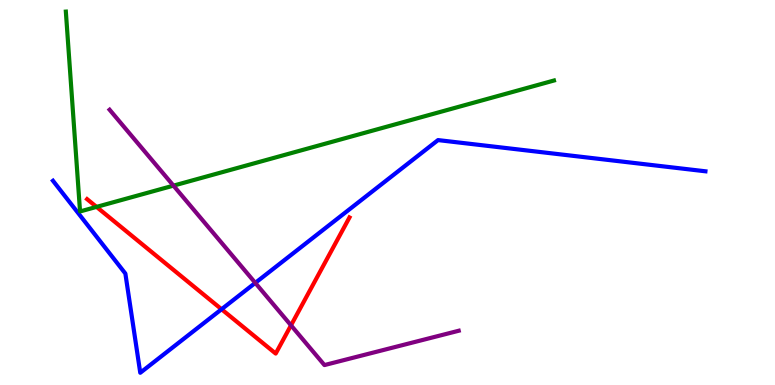[{'lines': ['blue', 'red'], 'intersections': [{'x': 2.86, 'y': 1.97}]}, {'lines': ['green', 'red'], 'intersections': [{'x': 1.25, 'y': 4.63}]}, {'lines': ['purple', 'red'], 'intersections': [{'x': 3.75, 'y': 1.55}]}, {'lines': ['blue', 'green'], 'intersections': []}, {'lines': ['blue', 'purple'], 'intersections': [{'x': 3.29, 'y': 2.65}]}, {'lines': ['green', 'purple'], 'intersections': [{'x': 2.24, 'y': 5.18}]}]